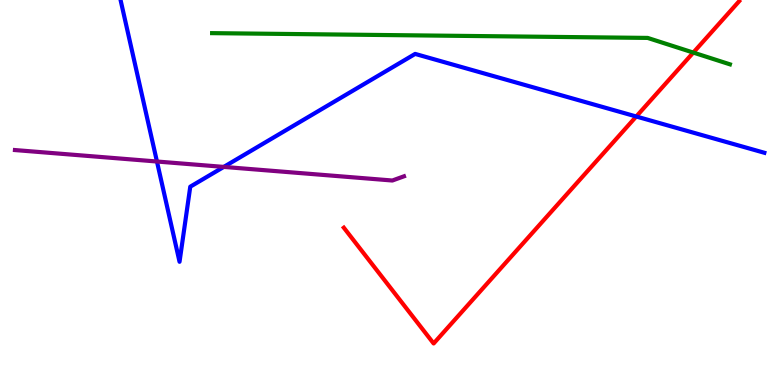[{'lines': ['blue', 'red'], 'intersections': [{'x': 8.21, 'y': 6.97}]}, {'lines': ['green', 'red'], 'intersections': [{'x': 8.95, 'y': 8.63}]}, {'lines': ['purple', 'red'], 'intersections': []}, {'lines': ['blue', 'green'], 'intersections': []}, {'lines': ['blue', 'purple'], 'intersections': [{'x': 2.03, 'y': 5.8}, {'x': 2.89, 'y': 5.66}]}, {'lines': ['green', 'purple'], 'intersections': []}]